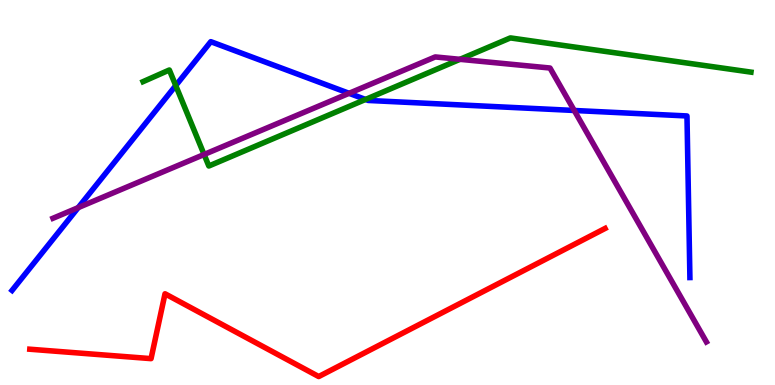[{'lines': ['blue', 'red'], 'intersections': []}, {'lines': ['green', 'red'], 'intersections': []}, {'lines': ['purple', 'red'], 'intersections': []}, {'lines': ['blue', 'green'], 'intersections': [{'x': 2.27, 'y': 7.78}, {'x': 4.72, 'y': 7.42}]}, {'lines': ['blue', 'purple'], 'intersections': [{'x': 1.01, 'y': 4.61}, {'x': 4.5, 'y': 7.58}, {'x': 7.41, 'y': 7.13}]}, {'lines': ['green', 'purple'], 'intersections': [{'x': 2.63, 'y': 5.99}, {'x': 5.94, 'y': 8.46}]}]